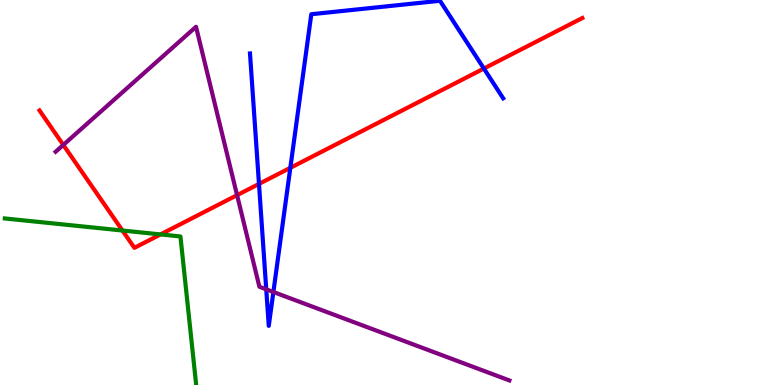[{'lines': ['blue', 'red'], 'intersections': [{'x': 3.34, 'y': 5.22}, {'x': 3.75, 'y': 5.64}, {'x': 6.24, 'y': 8.22}]}, {'lines': ['green', 'red'], 'intersections': [{'x': 1.58, 'y': 4.01}, {'x': 2.07, 'y': 3.91}]}, {'lines': ['purple', 'red'], 'intersections': [{'x': 0.817, 'y': 6.24}, {'x': 3.06, 'y': 4.93}]}, {'lines': ['blue', 'green'], 'intersections': []}, {'lines': ['blue', 'purple'], 'intersections': [{'x': 3.44, 'y': 2.49}, {'x': 3.53, 'y': 2.42}]}, {'lines': ['green', 'purple'], 'intersections': []}]